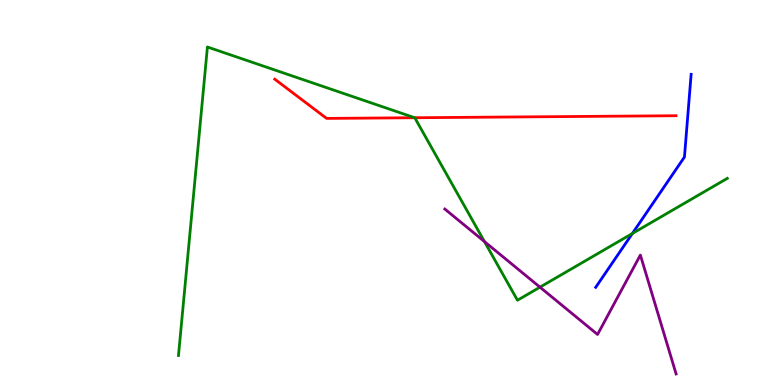[{'lines': ['blue', 'red'], 'intersections': []}, {'lines': ['green', 'red'], 'intersections': [{'x': 5.35, 'y': 6.94}]}, {'lines': ['purple', 'red'], 'intersections': []}, {'lines': ['blue', 'green'], 'intersections': [{'x': 8.16, 'y': 3.93}]}, {'lines': ['blue', 'purple'], 'intersections': []}, {'lines': ['green', 'purple'], 'intersections': [{'x': 6.25, 'y': 3.72}, {'x': 6.97, 'y': 2.54}]}]